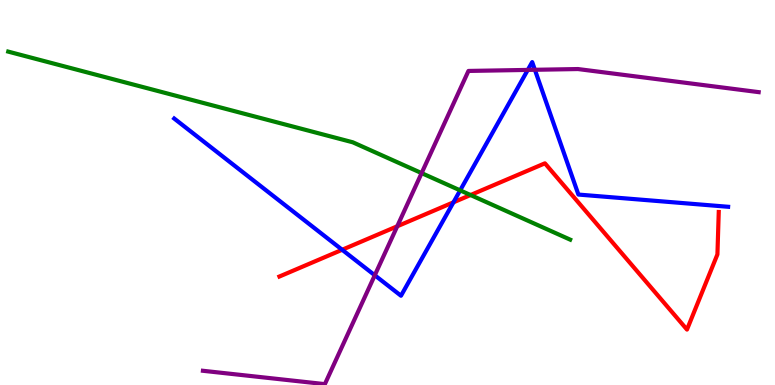[{'lines': ['blue', 'red'], 'intersections': [{'x': 4.41, 'y': 3.51}, {'x': 5.85, 'y': 4.74}]}, {'lines': ['green', 'red'], 'intersections': [{'x': 6.07, 'y': 4.93}]}, {'lines': ['purple', 'red'], 'intersections': [{'x': 5.13, 'y': 4.12}]}, {'lines': ['blue', 'green'], 'intersections': [{'x': 5.94, 'y': 5.06}]}, {'lines': ['blue', 'purple'], 'intersections': [{'x': 4.84, 'y': 2.85}, {'x': 6.81, 'y': 8.18}, {'x': 6.9, 'y': 8.19}]}, {'lines': ['green', 'purple'], 'intersections': [{'x': 5.44, 'y': 5.5}]}]